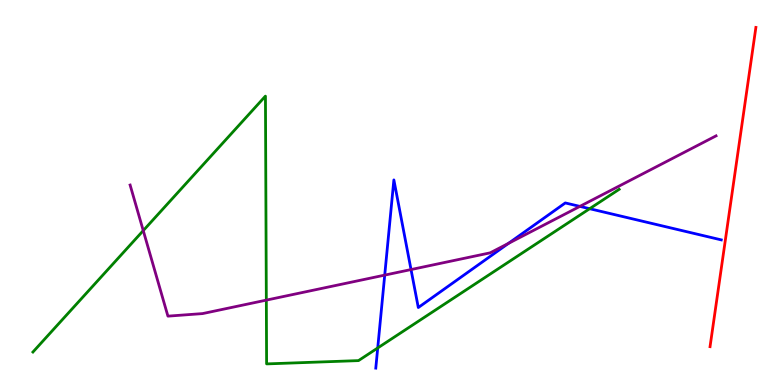[{'lines': ['blue', 'red'], 'intersections': []}, {'lines': ['green', 'red'], 'intersections': []}, {'lines': ['purple', 'red'], 'intersections': []}, {'lines': ['blue', 'green'], 'intersections': [{'x': 4.87, 'y': 0.962}, {'x': 7.61, 'y': 4.58}]}, {'lines': ['blue', 'purple'], 'intersections': [{'x': 4.96, 'y': 2.85}, {'x': 5.3, 'y': 3.0}, {'x': 6.56, 'y': 3.68}, {'x': 7.48, 'y': 4.64}]}, {'lines': ['green', 'purple'], 'intersections': [{'x': 1.85, 'y': 4.01}, {'x': 3.44, 'y': 2.2}]}]